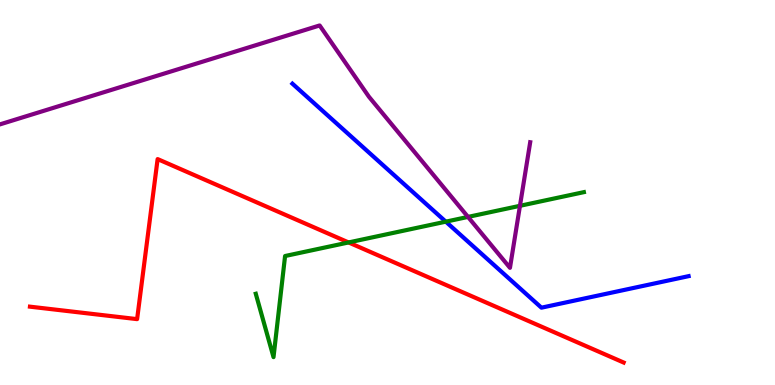[{'lines': ['blue', 'red'], 'intersections': []}, {'lines': ['green', 'red'], 'intersections': [{'x': 4.5, 'y': 3.7}]}, {'lines': ['purple', 'red'], 'intersections': []}, {'lines': ['blue', 'green'], 'intersections': [{'x': 5.75, 'y': 4.24}]}, {'lines': ['blue', 'purple'], 'intersections': []}, {'lines': ['green', 'purple'], 'intersections': [{'x': 6.04, 'y': 4.37}, {'x': 6.71, 'y': 4.65}]}]